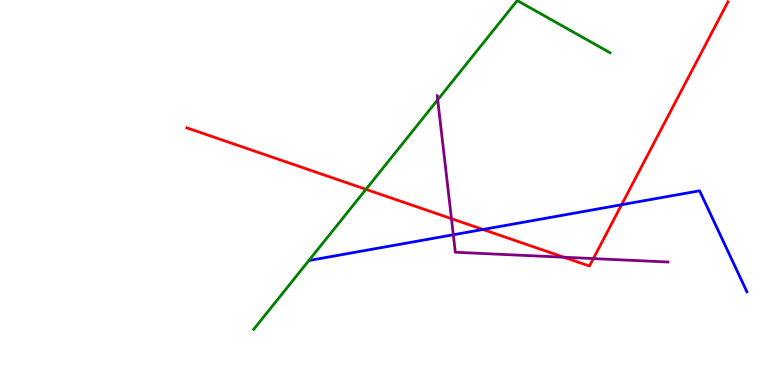[{'lines': ['blue', 'red'], 'intersections': [{'x': 6.23, 'y': 4.04}, {'x': 8.02, 'y': 4.68}]}, {'lines': ['green', 'red'], 'intersections': [{'x': 4.72, 'y': 5.08}]}, {'lines': ['purple', 'red'], 'intersections': [{'x': 5.83, 'y': 4.32}, {'x': 7.28, 'y': 3.32}, {'x': 7.66, 'y': 3.28}]}, {'lines': ['blue', 'green'], 'intersections': []}, {'lines': ['blue', 'purple'], 'intersections': [{'x': 5.85, 'y': 3.9}]}, {'lines': ['green', 'purple'], 'intersections': [{'x': 5.65, 'y': 7.41}]}]